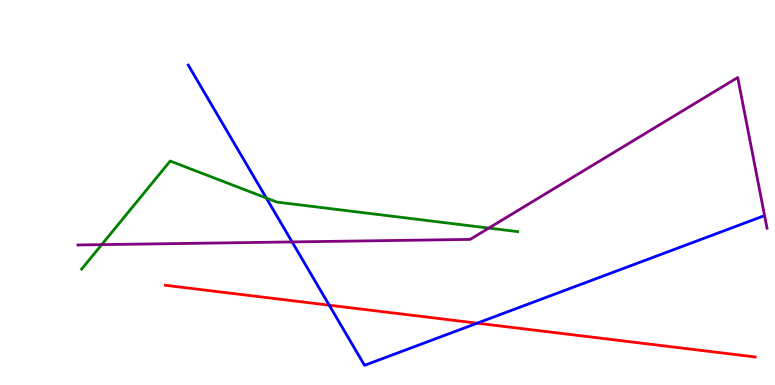[{'lines': ['blue', 'red'], 'intersections': [{'x': 4.25, 'y': 2.07}, {'x': 6.16, 'y': 1.61}]}, {'lines': ['green', 'red'], 'intersections': []}, {'lines': ['purple', 'red'], 'intersections': []}, {'lines': ['blue', 'green'], 'intersections': [{'x': 3.44, 'y': 4.86}]}, {'lines': ['blue', 'purple'], 'intersections': [{'x': 3.77, 'y': 3.72}]}, {'lines': ['green', 'purple'], 'intersections': [{'x': 1.31, 'y': 3.65}, {'x': 6.31, 'y': 4.08}]}]